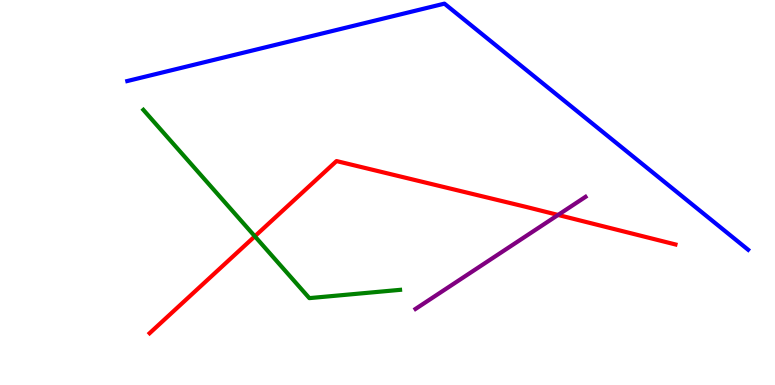[{'lines': ['blue', 'red'], 'intersections': []}, {'lines': ['green', 'red'], 'intersections': [{'x': 3.29, 'y': 3.86}]}, {'lines': ['purple', 'red'], 'intersections': [{'x': 7.2, 'y': 4.42}]}, {'lines': ['blue', 'green'], 'intersections': []}, {'lines': ['blue', 'purple'], 'intersections': []}, {'lines': ['green', 'purple'], 'intersections': []}]